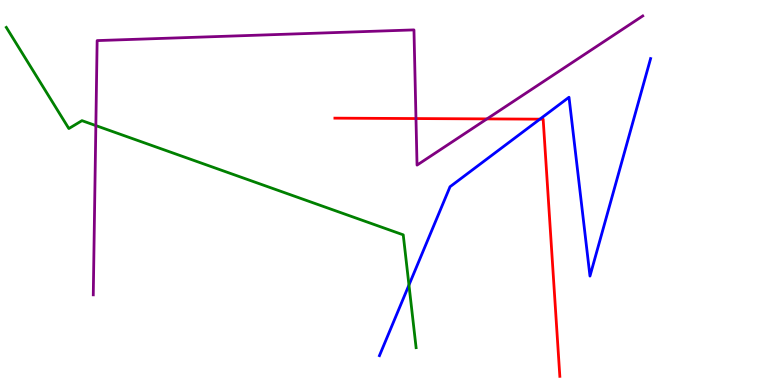[{'lines': ['blue', 'red'], 'intersections': [{'x': 6.97, 'y': 6.9}]}, {'lines': ['green', 'red'], 'intersections': []}, {'lines': ['purple', 'red'], 'intersections': [{'x': 5.37, 'y': 6.92}, {'x': 6.28, 'y': 6.91}]}, {'lines': ['blue', 'green'], 'intersections': [{'x': 5.28, 'y': 2.6}]}, {'lines': ['blue', 'purple'], 'intersections': []}, {'lines': ['green', 'purple'], 'intersections': [{'x': 1.24, 'y': 6.74}]}]